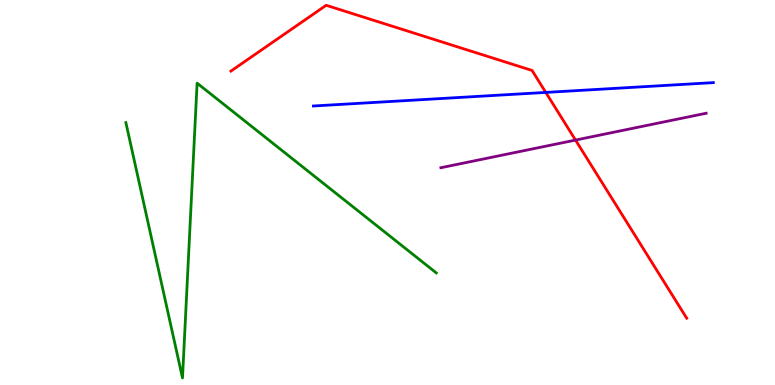[{'lines': ['blue', 'red'], 'intersections': [{'x': 7.04, 'y': 7.6}]}, {'lines': ['green', 'red'], 'intersections': []}, {'lines': ['purple', 'red'], 'intersections': [{'x': 7.43, 'y': 6.36}]}, {'lines': ['blue', 'green'], 'intersections': []}, {'lines': ['blue', 'purple'], 'intersections': []}, {'lines': ['green', 'purple'], 'intersections': []}]